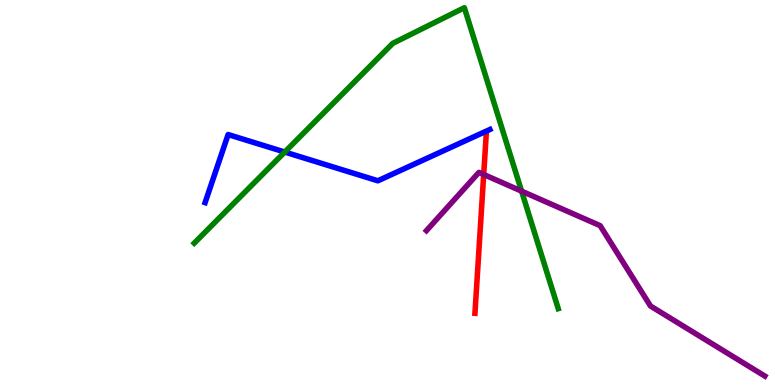[{'lines': ['blue', 'red'], 'intersections': []}, {'lines': ['green', 'red'], 'intersections': []}, {'lines': ['purple', 'red'], 'intersections': [{'x': 6.24, 'y': 5.47}]}, {'lines': ['blue', 'green'], 'intersections': [{'x': 3.67, 'y': 6.05}]}, {'lines': ['blue', 'purple'], 'intersections': []}, {'lines': ['green', 'purple'], 'intersections': [{'x': 6.73, 'y': 5.04}]}]